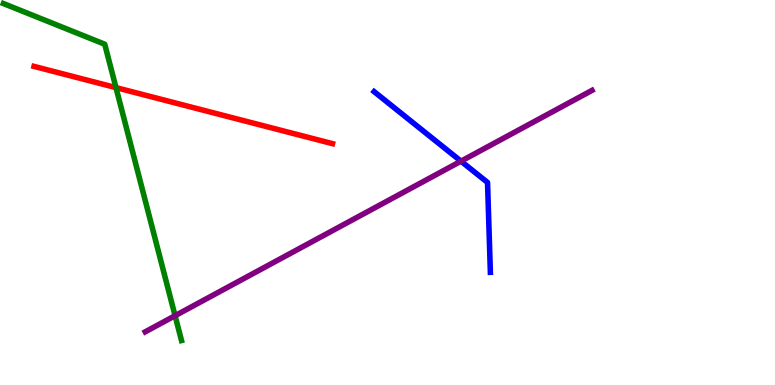[{'lines': ['blue', 'red'], 'intersections': []}, {'lines': ['green', 'red'], 'intersections': [{'x': 1.5, 'y': 7.72}]}, {'lines': ['purple', 'red'], 'intersections': []}, {'lines': ['blue', 'green'], 'intersections': []}, {'lines': ['blue', 'purple'], 'intersections': [{'x': 5.95, 'y': 5.81}]}, {'lines': ['green', 'purple'], 'intersections': [{'x': 2.26, 'y': 1.8}]}]